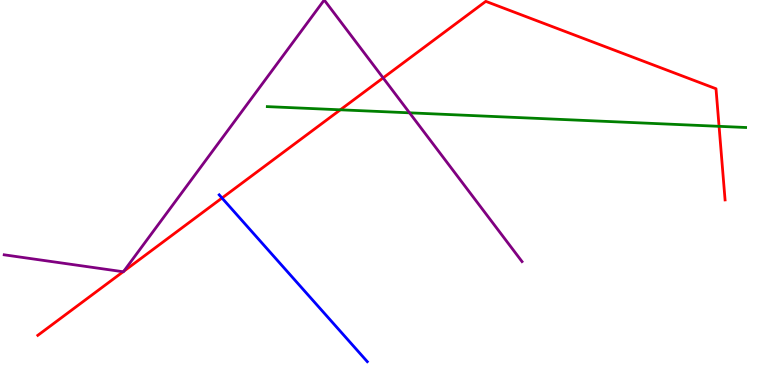[{'lines': ['blue', 'red'], 'intersections': [{'x': 2.86, 'y': 4.86}]}, {'lines': ['green', 'red'], 'intersections': [{'x': 4.39, 'y': 7.15}, {'x': 9.28, 'y': 6.72}]}, {'lines': ['purple', 'red'], 'intersections': [{'x': 1.59, 'y': 2.94}, {'x': 1.6, 'y': 2.95}, {'x': 4.94, 'y': 7.98}]}, {'lines': ['blue', 'green'], 'intersections': []}, {'lines': ['blue', 'purple'], 'intersections': []}, {'lines': ['green', 'purple'], 'intersections': [{'x': 5.28, 'y': 7.07}]}]